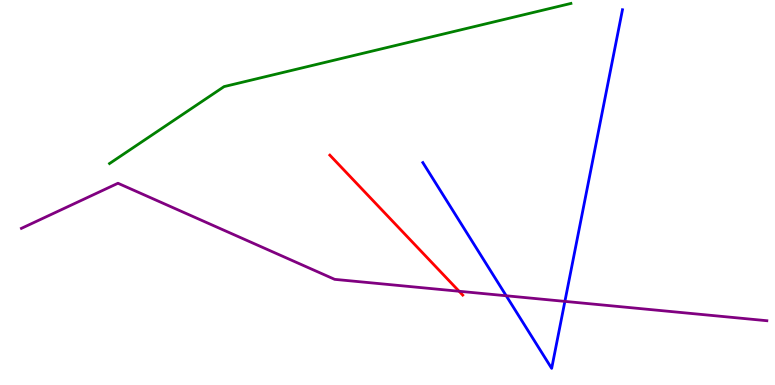[{'lines': ['blue', 'red'], 'intersections': []}, {'lines': ['green', 'red'], 'intersections': []}, {'lines': ['purple', 'red'], 'intersections': [{'x': 5.92, 'y': 2.43}]}, {'lines': ['blue', 'green'], 'intersections': []}, {'lines': ['blue', 'purple'], 'intersections': [{'x': 6.53, 'y': 2.32}, {'x': 7.29, 'y': 2.17}]}, {'lines': ['green', 'purple'], 'intersections': []}]